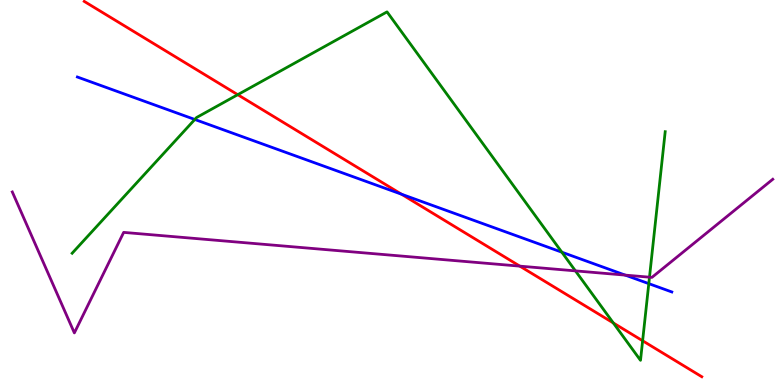[{'lines': ['blue', 'red'], 'intersections': [{'x': 5.18, 'y': 4.96}]}, {'lines': ['green', 'red'], 'intersections': [{'x': 3.07, 'y': 7.54}, {'x': 7.91, 'y': 1.61}, {'x': 8.29, 'y': 1.15}]}, {'lines': ['purple', 'red'], 'intersections': [{'x': 6.71, 'y': 3.09}]}, {'lines': ['blue', 'green'], 'intersections': [{'x': 2.51, 'y': 6.9}, {'x': 7.25, 'y': 3.45}, {'x': 8.37, 'y': 2.63}]}, {'lines': ['blue', 'purple'], 'intersections': [{'x': 8.07, 'y': 2.85}]}, {'lines': ['green', 'purple'], 'intersections': [{'x': 7.42, 'y': 2.96}, {'x': 8.38, 'y': 2.8}]}]